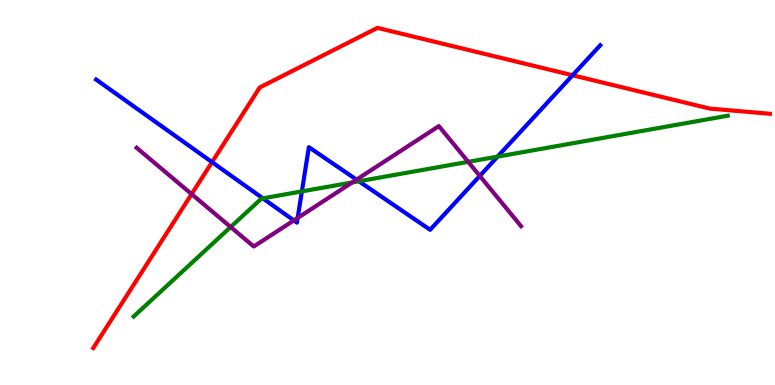[{'lines': ['blue', 'red'], 'intersections': [{'x': 2.74, 'y': 5.79}, {'x': 7.39, 'y': 8.05}]}, {'lines': ['green', 'red'], 'intersections': []}, {'lines': ['purple', 'red'], 'intersections': [{'x': 2.47, 'y': 4.96}]}, {'lines': ['blue', 'green'], 'intersections': [{'x': 3.39, 'y': 4.85}, {'x': 3.9, 'y': 5.03}, {'x': 4.63, 'y': 5.29}, {'x': 6.42, 'y': 5.93}]}, {'lines': ['blue', 'purple'], 'intersections': [{'x': 3.79, 'y': 4.28}, {'x': 3.84, 'y': 4.34}, {'x': 4.6, 'y': 5.33}, {'x': 6.19, 'y': 5.43}]}, {'lines': ['green', 'purple'], 'intersections': [{'x': 2.98, 'y': 4.1}, {'x': 4.54, 'y': 5.26}, {'x': 6.04, 'y': 5.8}]}]